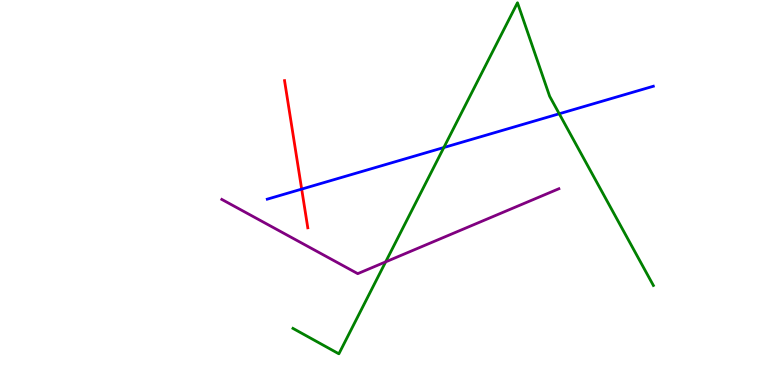[{'lines': ['blue', 'red'], 'intersections': [{'x': 3.89, 'y': 5.09}]}, {'lines': ['green', 'red'], 'intersections': []}, {'lines': ['purple', 'red'], 'intersections': []}, {'lines': ['blue', 'green'], 'intersections': [{'x': 5.73, 'y': 6.17}, {'x': 7.22, 'y': 7.04}]}, {'lines': ['blue', 'purple'], 'intersections': []}, {'lines': ['green', 'purple'], 'intersections': [{'x': 4.98, 'y': 3.2}]}]